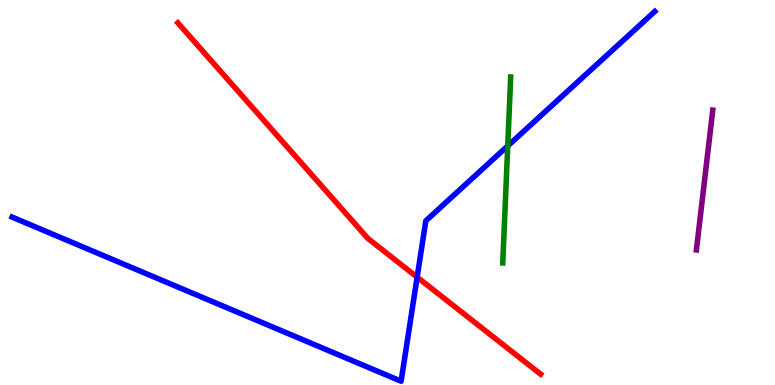[{'lines': ['blue', 'red'], 'intersections': [{'x': 5.38, 'y': 2.8}]}, {'lines': ['green', 'red'], 'intersections': []}, {'lines': ['purple', 'red'], 'intersections': []}, {'lines': ['blue', 'green'], 'intersections': [{'x': 6.55, 'y': 6.21}]}, {'lines': ['blue', 'purple'], 'intersections': []}, {'lines': ['green', 'purple'], 'intersections': []}]